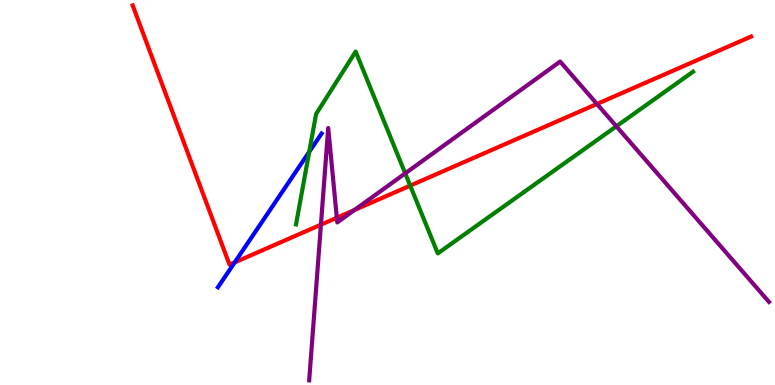[{'lines': ['blue', 'red'], 'intersections': [{'x': 3.03, 'y': 3.18}]}, {'lines': ['green', 'red'], 'intersections': [{'x': 5.29, 'y': 5.18}]}, {'lines': ['purple', 'red'], 'intersections': [{'x': 4.14, 'y': 4.16}, {'x': 4.35, 'y': 4.34}, {'x': 4.57, 'y': 4.54}, {'x': 7.7, 'y': 7.3}]}, {'lines': ['blue', 'green'], 'intersections': [{'x': 3.99, 'y': 6.06}]}, {'lines': ['blue', 'purple'], 'intersections': []}, {'lines': ['green', 'purple'], 'intersections': [{'x': 5.23, 'y': 5.5}, {'x': 7.95, 'y': 6.72}]}]